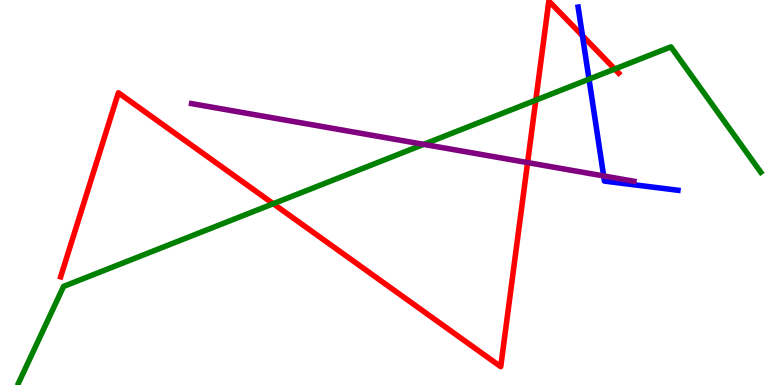[{'lines': ['blue', 'red'], 'intersections': [{'x': 7.52, 'y': 9.07}]}, {'lines': ['green', 'red'], 'intersections': [{'x': 3.53, 'y': 4.71}, {'x': 6.91, 'y': 7.4}, {'x': 7.93, 'y': 8.21}]}, {'lines': ['purple', 'red'], 'intersections': [{'x': 6.81, 'y': 5.78}]}, {'lines': ['blue', 'green'], 'intersections': [{'x': 7.6, 'y': 7.94}]}, {'lines': ['blue', 'purple'], 'intersections': [{'x': 7.79, 'y': 5.43}]}, {'lines': ['green', 'purple'], 'intersections': [{'x': 5.47, 'y': 6.25}]}]